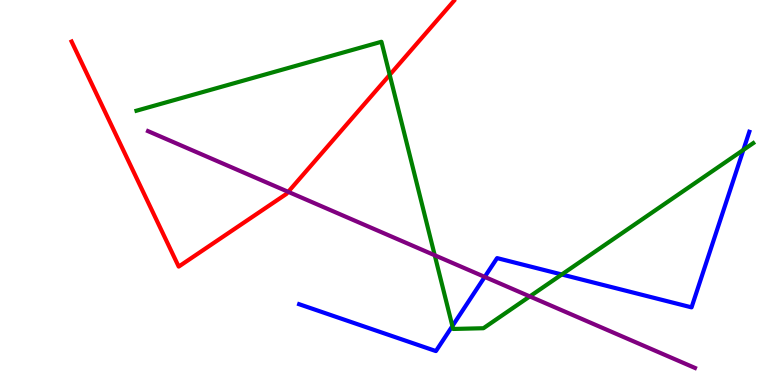[{'lines': ['blue', 'red'], 'intersections': []}, {'lines': ['green', 'red'], 'intersections': [{'x': 5.03, 'y': 8.05}]}, {'lines': ['purple', 'red'], 'intersections': [{'x': 3.72, 'y': 5.02}]}, {'lines': ['blue', 'green'], 'intersections': [{'x': 5.84, 'y': 1.53}, {'x': 7.25, 'y': 2.87}, {'x': 9.59, 'y': 6.11}]}, {'lines': ['blue', 'purple'], 'intersections': [{'x': 6.25, 'y': 2.81}]}, {'lines': ['green', 'purple'], 'intersections': [{'x': 5.61, 'y': 3.37}, {'x': 6.84, 'y': 2.3}]}]